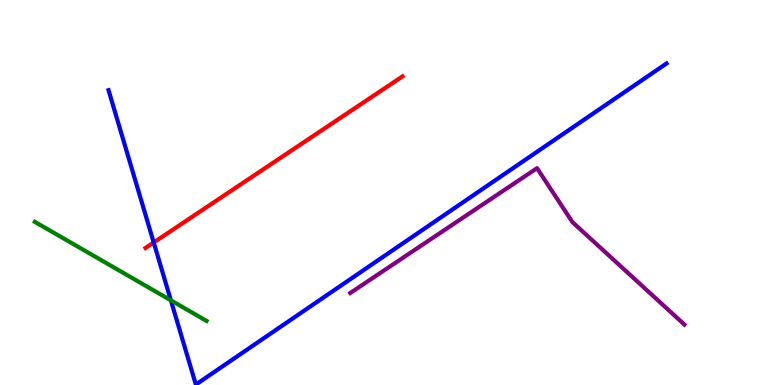[{'lines': ['blue', 'red'], 'intersections': [{'x': 1.98, 'y': 3.7}]}, {'lines': ['green', 'red'], 'intersections': []}, {'lines': ['purple', 'red'], 'intersections': []}, {'lines': ['blue', 'green'], 'intersections': [{'x': 2.2, 'y': 2.2}]}, {'lines': ['blue', 'purple'], 'intersections': []}, {'lines': ['green', 'purple'], 'intersections': []}]